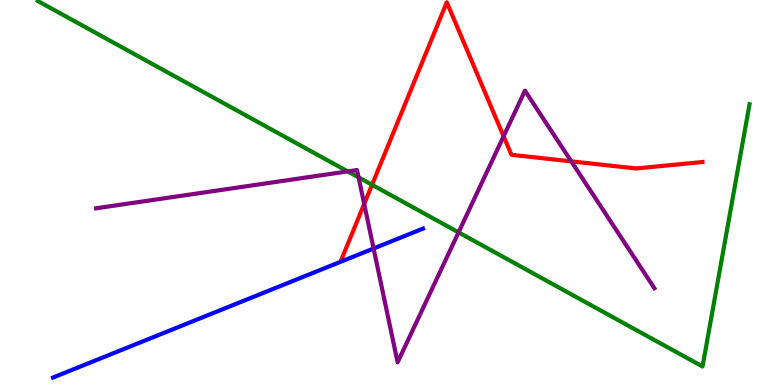[{'lines': ['blue', 'red'], 'intersections': []}, {'lines': ['green', 'red'], 'intersections': [{'x': 4.8, 'y': 5.2}]}, {'lines': ['purple', 'red'], 'intersections': [{'x': 4.7, 'y': 4.7}, {'x': 6.5, 'y': 6.46}, {'x': 7.37, 'y': 5.81}]}, {'lines': ['blue', 'green'], 'intersections': []}, {'lines': ['blue', 'purple'], 'intersections': [{'x': 4.82, 'y': 3.55}]}, {'lines': ['green', 'purple'], 'intersections': [{'x': 4.49, 'y': 5.55}, {'x': 4.63, 'y': 5.39}, {'x': 5.92, 'y': 3.96}]}]